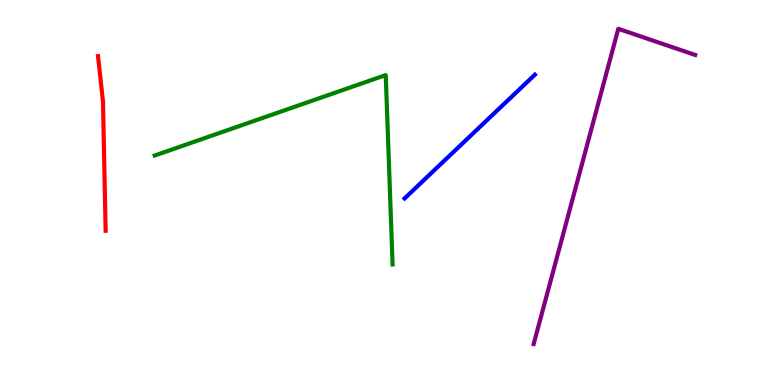[{'lines': ['blue', 'red'], 'intersections': []}, {'lines': ['green', 'red'], 'intersections': []}, {'lines': ['purple', 'red'], 'intersections': []}, {'lines': ['blue', 'green'], 'intersections': []}, {'lines': ['blue', 'purple'], 'intersections': []}, {'lines': ['green', 'purple'], 'intersections': []}]